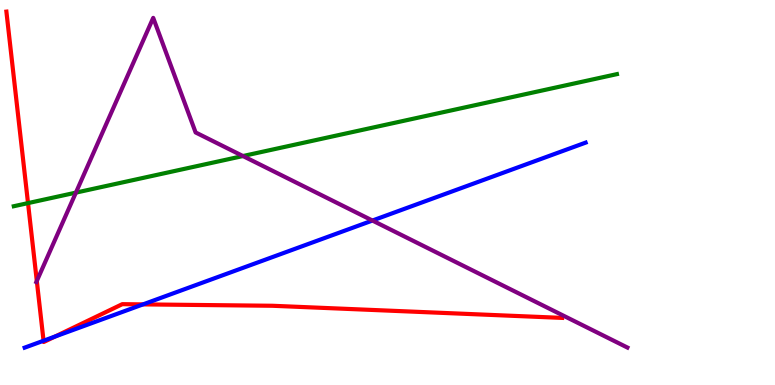[{'lines': ['blue', 'red'], 'intersections': [{'x': 0.562, 'y': 1.15}, {'x': 0.711, 'y': 1.26}, {'x': 1.85, 'y': 2.09}]}, {'lines': ['green', 'red'], 'intersections': [{'x': 0.362, 'y': 4.72}]}, {'lines': ['purple', 'red'], 'intersections': [{'x': 0.475, 'y': 2.7}]}, {'lines': ['blue', 'green'], 'intersections': []}, {'lines': ['blue', 'purple'], 'intersections': [{'x': 4.81, 'y': 4.27}]}, {'lines': ['green', 'purple'], 'intersections': [{'x': 0.979, 'y': 5.0}, {'x': 3.13, 'y': 5.95}]}]